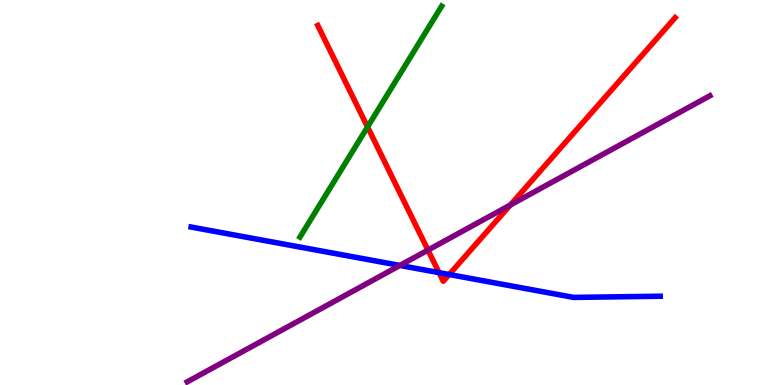[{'lines': ['blue', 'red'], 'intersections': [{'x': 5.66, 'y': 2.92}, {'x': 5.8, 'y': 2.87}]}, {'lines': ['green', 'red'], 'intersections': [{'x': 4.74, 'y': 6.7}]}, {'lines': ['purple', 'red'], 'intersections': [{'x': 5.52, 'y': 3.5}, {'x': 6.59, 'y': 4.68}]}, {'lines': ['blue', 'green'], 'intersections': []}, {'lines': ['blue', 'purple'], 'intersections': [{'x': 5.16, 'y': 3.11}]}, {'lines': ['green', 'purple'], 'intersections': []}]